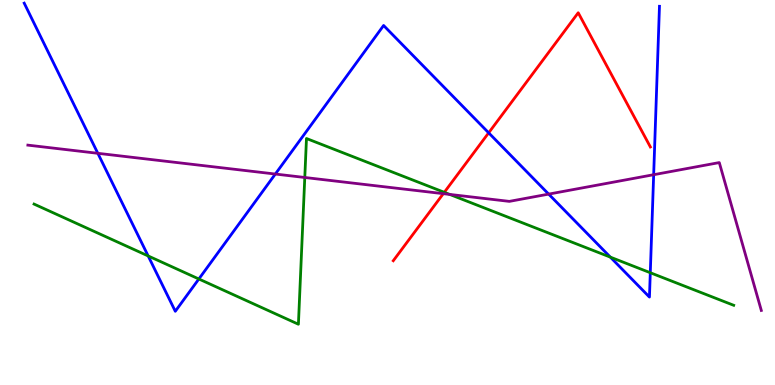[{'lines': ['blue', 'red'], 'intersections': [{'x': 6.31, 'y': 6.55}]}, {'lines': ['green', 'red'], 'intersections': [{'x': 5.73, 'y': 5.0}]}, {'lines': ['purple', 'red'], 'intersections': [{'x': 5.72, 'y': 4.97}]}, {'lines': ['blue', 'green'], 'intersections': [{'x': 1.91, 'y': 3.35}, {'x': 2.57, 'y': 2.75}, {'x': 7.88, 'y': 3.32}, {'x': 8.39, 'y': 2.92}]}, {'lines': ['blue', 'purple'], 'intersections': [{'x': 1.26, 'y': 6.02}, {'x': 3.55, 'y': 5.48}, {'x': 7.08, 'y': 4.96}, {'x': 8.43, 'y': 5.46}]}, {'lines': ['green', 'purple'], 'intersections': [{'x': 3.93, 'y': 5.39}, {'x': 5.8, 'y': 4.95}]}]